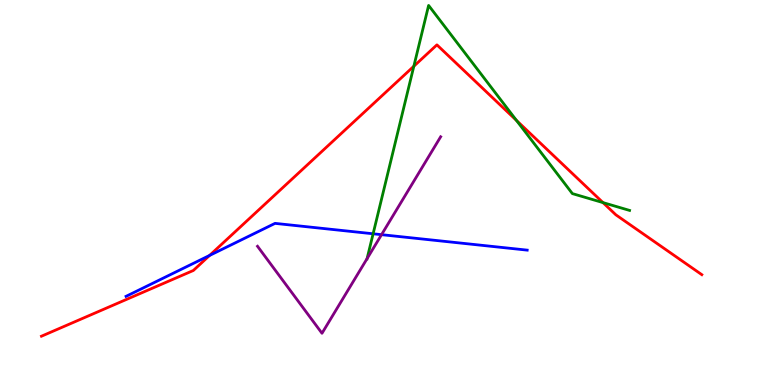[{'lines': ['blue', 'red'], 'intersections': [{'x': 2.7, 'y': 3.37}]}, {'lines': ['green', 'red'], 'intersections': [{'x': 5.34, 'y': 8.28}, {'x': 6.66, 'y': 6.87}, {'x': 7.78, 'y': 4.74}]}, {'lines': ['purple', 'red'], 'intersections': []}, {'lines': ['blue', 'green'], 'intersections': [{'x': 4.81, 'y': 3.93}]}, {'lines': ['blue', 'purple'], 'intersections': [{'x': 4.92, 'y': 3.9}]}, {'lines': ['green', 'purple'], 'intersections': [{'x': 4.74, 'y': 3.28}]}]